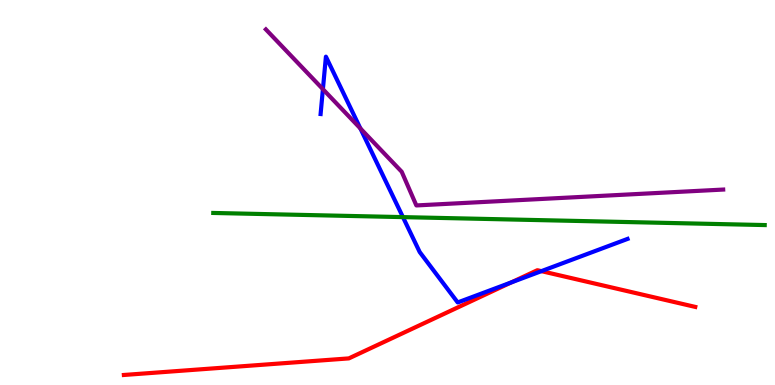[{'lines': ['blue', 'red'], 'intersections': [{'x': 6.6, 'y': 2.66}, {'x': 6.99, 'y': 2.96}]}, {'lines': ['green', 'red'], 'intersections': []}, {'lines': ['purple', 'red'], 'intersections': []}, {'lines': ['blue', 'green'], 'intersections': [{'x': 5.2, 'y': 4.36}]}, {'lines': ['blue', 'purple'], 'intersections': [{'x': 4.17, 'y': 7.68}, {'x': 4.65, 'y': 6.66}]}, {'lines': ['green', 'purple'], 'intersections': []}]